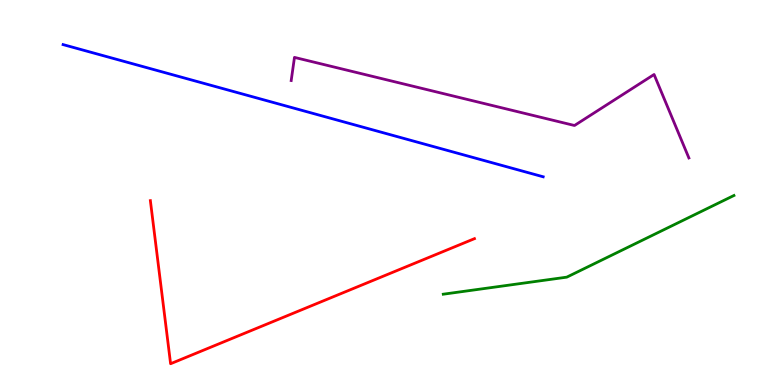[{'lines': ['blue', 'red'], 'intersections': []}, {'lines': ['green', 'red'], 'intersections': []}, {'lines': ['purple', 'red'], 'intersections': []}, {'lines': ['blue', 'green'], 'intersections': []}, {'lines': ['blue', 'purple'], 'intersections': []}, {'lines': ['green', 'purple'], 'intersections': []}]